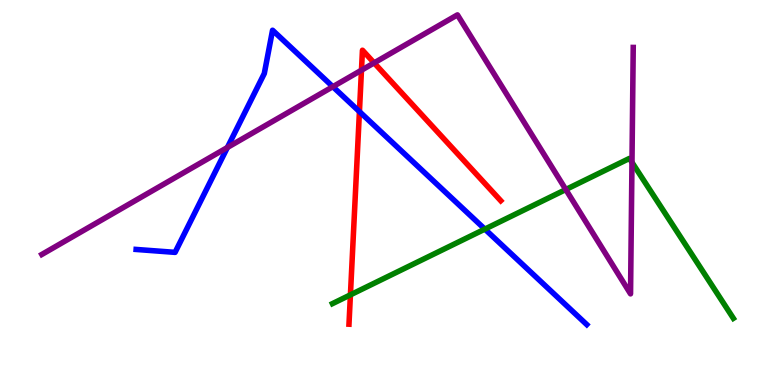[{'lines': ['blue', 'red'], 'intersections': [{'x': 4.64, 'y': 7.1}]}, {'lines': ['green', 'red'], 'intersections': [{'x': 4.52, 'y': 2.34}]}, {'lines': ['purple', 'red'], 'intersections': [{'x': 4.66, 'y': 8.18}, {'x': 4.83, 'y': 8.37}]}, {'lines': ['blue', 'green'], 'intersections': [{'x': 6.26, 'y': 4.05}]}, {'lines': ['blue', 'purple'], 'intersections': [{'x': 2.93, 'y': 6.17}, {'x': 4.29, 'y': 7.75}]}, {'lines': ['green', 'purple'], 'intersections': [{'x': 7.3, 'y': 5.08}, {'x': 8.15, 'y': 5.78}]}]